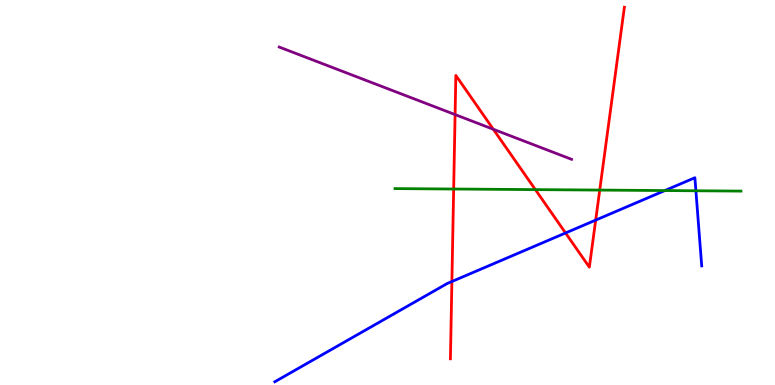[{'lines': ['blue', 'red'], 'intersections': [{'x': 5.83, 'y': 2.69}, {'x': 7.3, 'y': 3.95}, {'x': 7.69, 'y': 4.28}]}, {'lines': ['green', 'red'], 'intersections': [{'x': 5.85, 'y': 5.09}, {'x': 6.91, 'y': 5.07}, {'x': 7.74, 'y': 5.06}]}, {'lines': ['purple', 'red'], 'intersections': [{'x': 5.87, 'y': 7.02}, {'x': 6.37, 'y': 6.64}]}, {'lines': ['blue', 'green'], 'intersections': [{'x': 8.58, 'y': 5.05}, {'x': 8.98, 'y': 5.04}]}, {'lines': ['blue', 'purple'], 'intersections': []}, {'lines': ['green', 'purple'], 'intersections': []}]